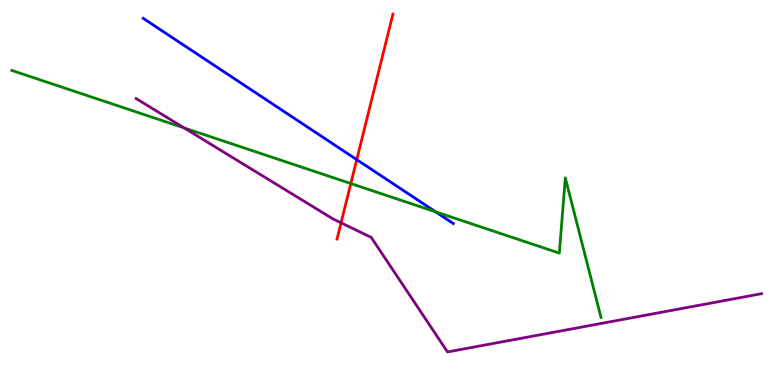[{'lines': ['blue', 'red'], 'intersections': [{'x': 4.6, 'y': 5.85}]}, {'lines': ['green', 'red'], 'intersections': [{'x': 4.53, 'y': 5.23}]}, {'lines': ['purple', 'red'], 'intersections': [{'x': 4.4, 'y': 4.21}]}, {'lines': ['blue', 'green'], 'intersections': [{'x': 5.62, 'y': 4.5}]}, {'lines': ['blue', 'purple'], 'intersections': []}, {'lines': ['green', 'purple'], 'intersections': [{'x': 2.38, 'y': 6.68}]}]